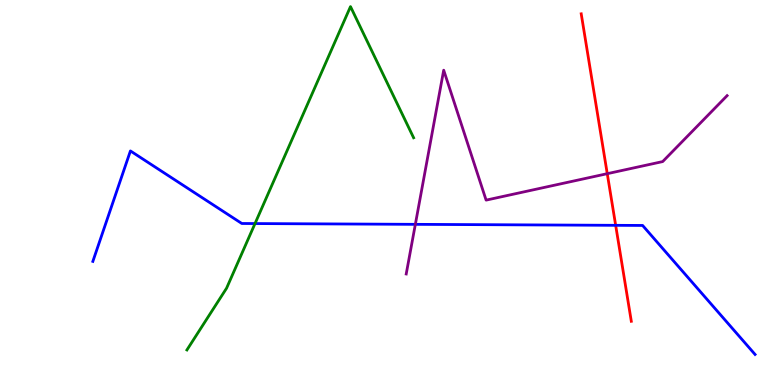[{'lines': ['blue', 'red'], 'intersections': [{'x': 7.94, 'y': 4.15}]}, {'lines': ['green', 'red'], 'intersections': []}, {'lines': ['purple', 'red'], 'intersections': [{'x': 7.84, 'y': 5.49}]}, {'lines': ['blue', 'green'], 'intersections': [{'x': 3.29, 'y': 4.19}]}, {'lines': ['blue', 'purple'], 'intersections': [{'x': 5.36, 'y': 4.17}]}, {'lines': ['green', 'purple'], 'intersections': []}]